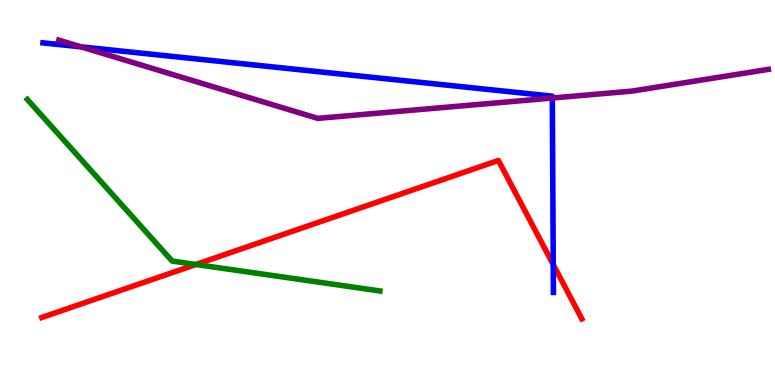[{'lines': ['blue', 'red'], 'intersections': [{'x': 7.14, 'y': 3.13}]}, {'lines': ['green', 'red'], 'intersections': [{'x': 2.53, 'y': 3.13}]}, {'lines': ['purple', 'red'], 'intersections': []}, {'lines': ['blue', 'green'], 'intersections': []}, {'lines': ['blue', 'purple'], 'intersections': [{'x': 1.05, 'y': 8.78}, {'x': 7.13, 'y': 7.45}]}, {'lines': ['green', 'purple'], 'intersections': []}]